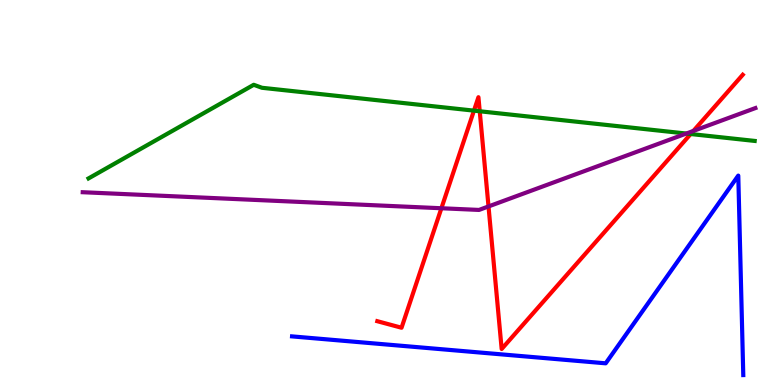[{'lines': ['blue', 'red'], 'intersections': []}, {'lines': ['green', 'red'], 'intersections': [{'x': 6.12, 'y': 7.13}, {'x': 6.19, 'y': 7.11}, {'x': 8.91, 'y': 6.52}]}, {'lines': ['purple', 'red'], 'intersections': [{'x': 5.7, 'y': 4.59}, {'x': 6.3, 'y': 4.64}, {'x': 8.95, 'y': 6.6}]}, {'lines': ['blue', 'green'], 'intersections': []}, {'lines': ['blue', 'purple'], 'intersections': []}, {'lines': ['green', 'purple'], 'intersections': [{'x': 8.86, 'y': 6.53}]}]